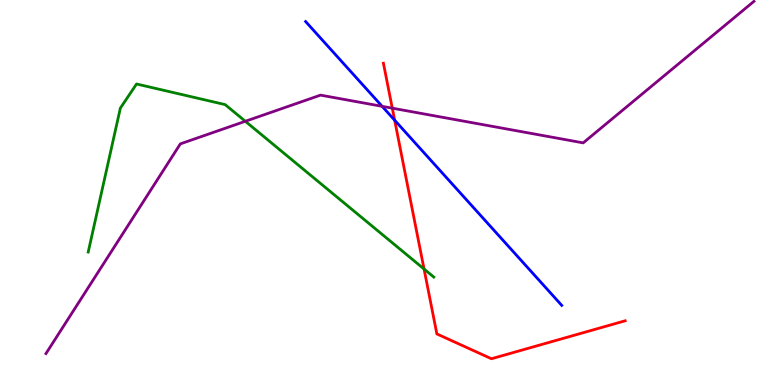[{'lines': ['blue', 'red'], 'intersections': [{'x': 5.09, 'y': 6.88}]}, {'lines': ['green', 'red'], 'intersections': [{'x': 5.47, 'y': 3.01}]}, {'lines': ['purple', 'red'], 'intersections': [{'x': 5.06, 'y': 7.19}]}, {'lines': ['blue', 'green'], 'intersections': []}, {'lines': ['blue', 'purple'], 'intersections': [{'x': 4.93, 'y': 7.24}]}, {'lines': ['green', 'purple'], 'intersections': [{'x': 3.17, 'y': 6.85}]}]